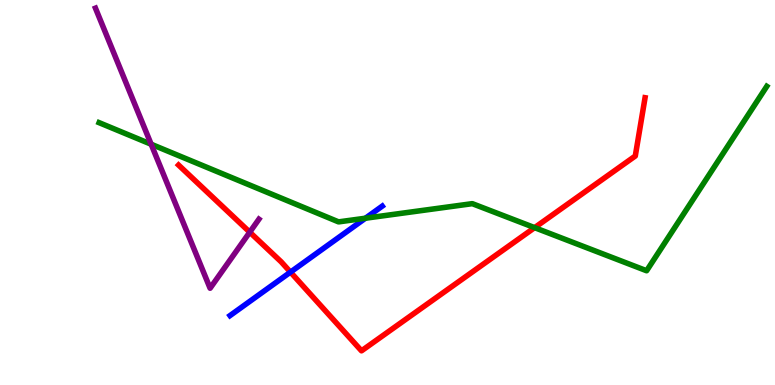[{'lines': ['blue', 'red'], 'intersections': [{'x': 3.75, 'y': 2.93}]}, {'lines': ['green', 'red'], 'intersections': [{'x': 6.9, 'y': 4.09}]}, {'lines': ['purple', 'red'], 'intersections': [{'x': 3.22, 'y': 3.97}]}, {'lines': ['blue', 'green'], 'intersections': [{'x': 4.72, 'y': 4.33}]}, {'lines': ['blue', 'purple'], 'intersections': []}, {'lines': ['green', 'purple'], 'intersections': [{'x': 1.95, 'y': 6.25}]}]